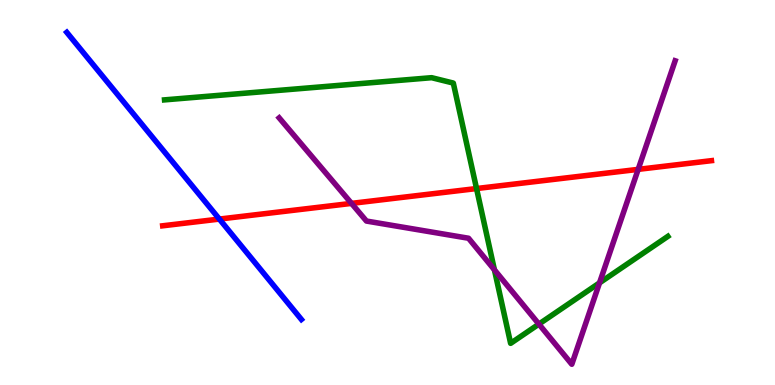[{'lines': ['blue', 'red'], 'intersections': [{'x': 2.83, 'y': 4.31}]}, {'lines': ['green', 'red'], 'intersections': [{'x': 6.15, 'y': 5.1}]}, {'lines': ['purple', 'red'], 'intersections': [{'x': 4.54, 'y': 4.72}, {'x': 8.23, 'y': 5.6}]}, {'lines': ['blue', 'green'], 'intersections': []}, {'lines': ['blue', 'purple'], 'intersections': []}, {'lines': ['green', 'purple'], 'intersections': [{'x': 6.38, 'y': 2.99}, {'x': 6.95, 'y': 1.58}, {'x': 7.74, 'y': 2.65}]}]